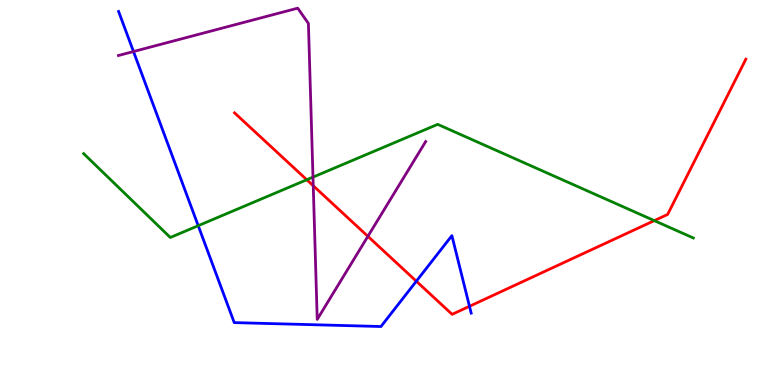[{'lines': ['blue', 'red'], 'intersections': [{'x': 5.37, 'y': 2.7}, {'x': 6.06, 'y': 2.04}]}, {'lines': ['green', 'red'], 'intersections': [{'x': 3.96, 'y': 5.33}, {'x': 8.44, 'y': 4.27}]}, {'lines': ['purple', 'red'], 'intersections': [{'x': 4.04, 'y': 5.18}, {'x': 4.75, 'y': 3.86}]}, {'lines': ['blue', 'green'], 'intersections': [{'x': 2.56, 'y': 4.14}]}, {'lines': ['blue', 'purple'], 'intersections': [{'x': 1.72, 'y': 8.66}]}, {'lines': ['green', 'purple'], 'intersections': [{'x': 4.04, 'y': 5.4}]}]